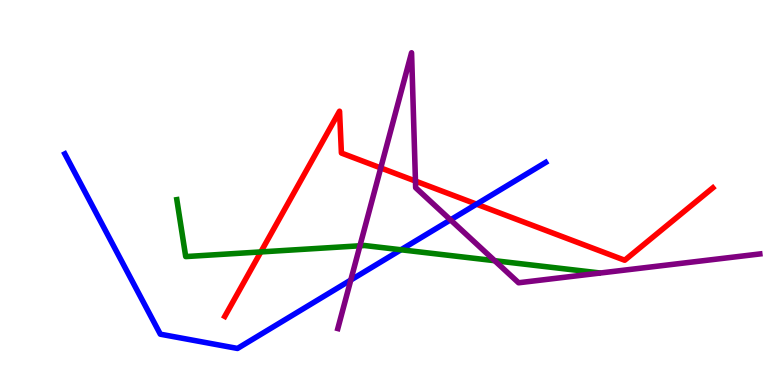[{'lines': ['blue', 'red'], 'intersections': [{'x': 6.15, 'y': 4.7}]}, {'lines': ['green', 'red'], 'intersections': [{'x': 3.37, 'y': 3.46}]}, {'lines': ['purple', 'red'], 'intersections': [{'x': 4.91, 'y': 5.64}, {'x': 5.36, 'y': 5.3}]}, {'lines': ['blue', 'green'], 'intersections': [{'x': 5.17, 'y': 3.51}]}, {'lines': ['blue', 'purple'], 'intersections': [{'x': 4.53, 'y': 2.73}, {'x': 5.81, 'y': 4.29}]}, {'lines': ['green', 'purple'], 'intersections': [{'x': 4.64, 'y': 3.62}, {'x': 6.38, 'y': 3.23}]}]